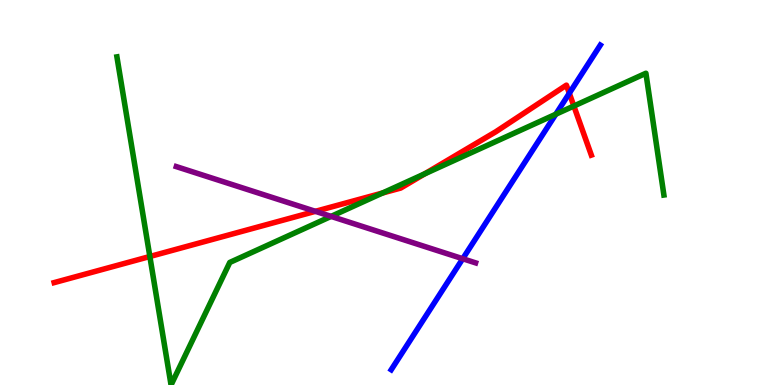[{'lines': ['blue', 'red'], 'intersections': [{'x': 7.35, 'y': 7.58}]}, {'lines': ['green', 'red'], 'intersections': [{'x': 1.93, 'y': 3.34}, {'x': 4.94, 'y': 4.99}, {'x': 5.48, 'y': 5.49}, {'x': 7.4, 'y': 7.25}]}, {'lines': ['purple', 'red'], 'intersections': [{'x': 4.07, 'y': 4.51}]}, {'lines': ['blue', 'green'], 'intersections': [{'x': 7.17, 'y': 7.03}]}, {'lines': ['blue', 'purple'], 'intersections': [{'x': 5.97, 'y': 3.28}]}, {'lines': ['green', 'purple'], 'intersections': [{'x': 4.27, 'y': 4.38}]}]